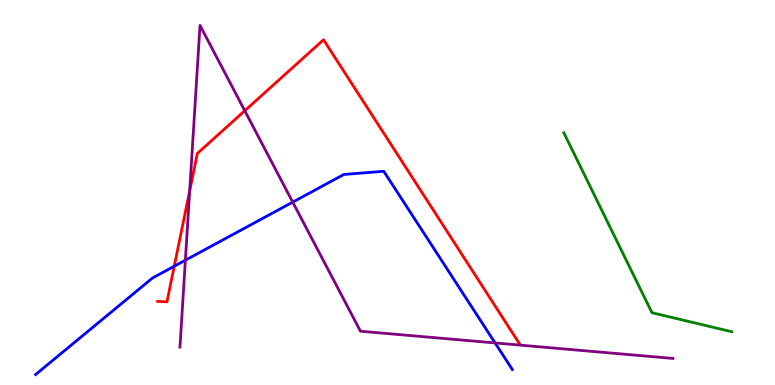[{'lines': ['blue', 'red'], 'intersections': [{'x': 2.25, 'y': 3.08}]}, {'lines': ['green', 'red'], 'intersections': []}, {'lines': ['purple', 'red'], 'intersections': [{'x': 2.45, 'y': 5.04}, {'x': 3.16, 'y': 7.12}]}, {'lines': ['blue', 'green'], 'intersections': []}, {'lines': ['blue', 'purple'], 'intersections': [{'x': 2.39, 'y': 3.24}, {'x': 3.78, 'y': 4.75}, {'x': 6.39, 'y': 1.09}]}, {'lines': ['green', 'purple'], 'intersections': []}]